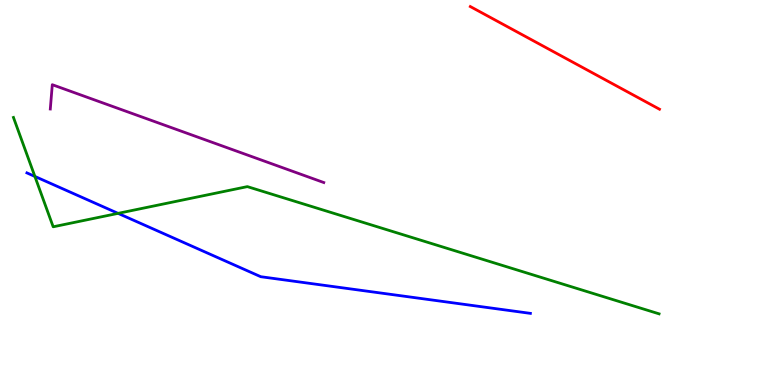[{'lines': ['blue', 'red'], 'intersections': []}, {'lines': ['green', 'red'], 'intersections': []}, {'lines': ['purple', 'red'], 'intersections': []}, {'lines': ['blue', 'green'], 'intersections': [{'x': 0.45, 'y': 5.42}, {'x': 1.52, 'y': 4.46}]}, {'lines': ['blue', 'purple'], 'intersections': []}, {'lines': ['green', 'purple'], 'intersections': []}]